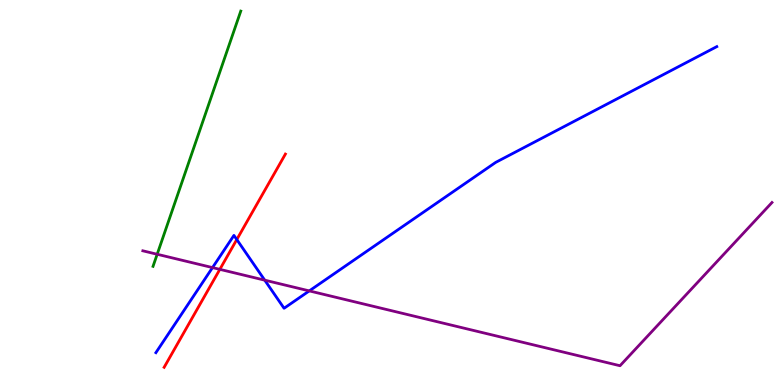[{'lines': ['blue', 'red'], 'intersections': [{'x': 3.06, 'y': 3.78}]}, {'lines': ['green', 'red'], 'intersections': []}, {'lines': ['purple', 'red'], 'intersections': [{'x': 2.84, 'y': 3.0}]}, {'lines': ['blue', 'green'], 'intersections': []}, {'lines': ['blue', 'purple'], 'intersections': [{'x': 2.74, 'y': 3.05}, {'x': 3.42, 'y': 2.72}, {'x': 3.99, 'y': 2.44}]}, {'lines': ['green', 'purple'], 'intersections': [{'x': 2.03, 'y': 3.4}]}]